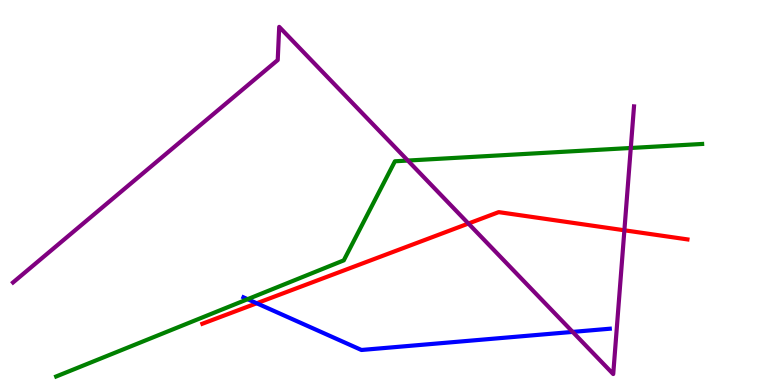[{'lines': ['blue', 'red'], 'intersections': [{'x': 3.31, 'y': 2.12}]}, {'lines': ['green', 'red'], 'intersections': []}, {'lines': ['purple', 'red'], 'intersections': [{'x': 6.04, 'y': 4.19}, {'x': 8.06, 'y': 4.02}]}, {'lines': ['blue', 'green'], 'intersections': [{'x': 3.19, 'y': 2.23}]}, {'lines': ['blue', 'purple'], 'intersections': [{'x': 7.39, 'y': 1.38}]}, {'lines': ['green', 'purple'], 'intersections': [{'x': 5.26, 'y': 5.83}, {'x': 8.14, 'y': 6.16}]}]